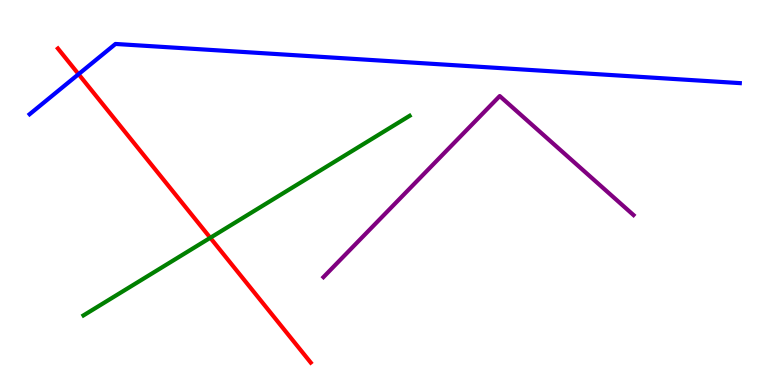[{'lines': ['blue', 'red'], 'intersections': [{'x': 1.01, 'y': 8.07}]}, {'lines': ['green', 'red'], 'intersections': [{'x': 2.71, 'y': 3.82}]}, {'lines': ['purple', 'red'], 'intersections': []}, {'lines': ['blue', 'green'], 'intersections': []}, {'lines': ['blue', 'purple'], 'intersections': []}, {'lines': ['green', 'purple'], 'intersections': []}]